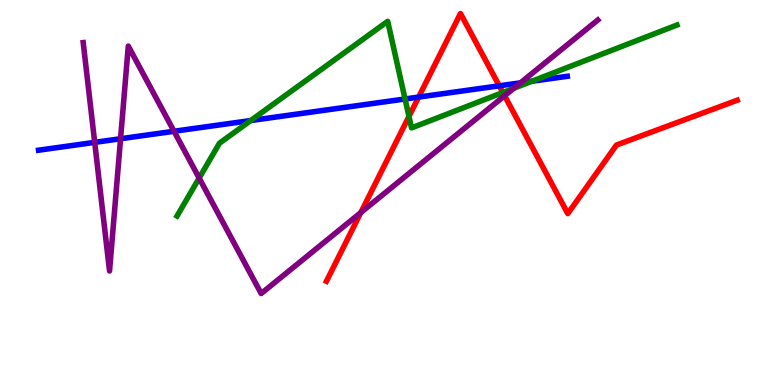[{'lines': ['blue', 'red'], 'intersections': [{'x': 5.4, 'y': 7.48}, {'x': 6.44, 'y': 7.77}]}, {'lines': ['green', 'red'], 'intersections': [{'x': 5.28, 'y': 6.98}, {'x': 6.49, 'y': 7.6}]}, {'lines': ['purple', 'red'], 'intersections': [{'x': 4.66, 'y': 4.48}, {'x': 6.51, 'y': 7.51}]}, {'lines': ['blue', 'green'], 'intersections': [{'x': 3.24, 'y': 6.87}, {'x': 5.23, 'y': 7.43}, {'x': 6.86, 'y': 7.89}]}, {'lines': ['blue', 'purple'], 'intersections': [{'x': 1.22, 'y': 6.3}, {'x': 1.56, 'y': 6.4}, {'x': 2.25, 'y': 6.59}, {'x': 6.72, 'y': 7.85}]}, {'lines': ['green', 'purple'], 'intersections': [{'x': 2.57, 'y': 5.37}, {'x': 6.63, 'y': 7.71}]}]